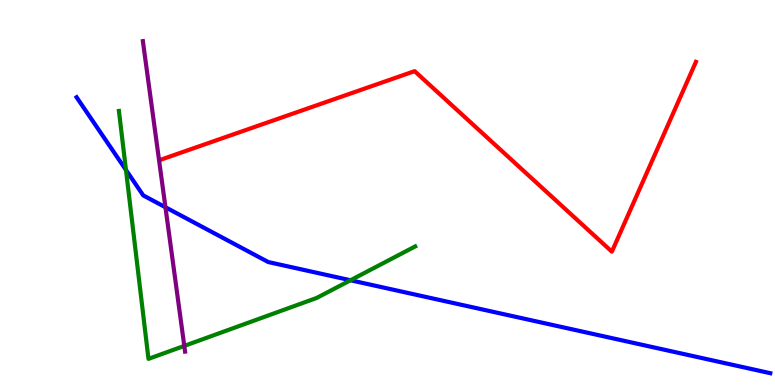[{'lines': ['blue', 'red'], 'intersections': []}, {'lines': ['green', 'red'], 'intersections': []}, {'lines': ['purple', 'red'], 'intersections': []}, {'lines': ['blue', 'green'], 'intersections': [{'x': 1.63, 'y': 5.59}, {'x': 4.52, 'y': 2.72}]}, {'lines': ['blue', 'purple'], 'intersections': [{'x': 2.13, 'y': 4.62}]}, {'lines': ['green', 'purple'], 'intersections': [{'x': 2.38, 'y': 1.02}]}]